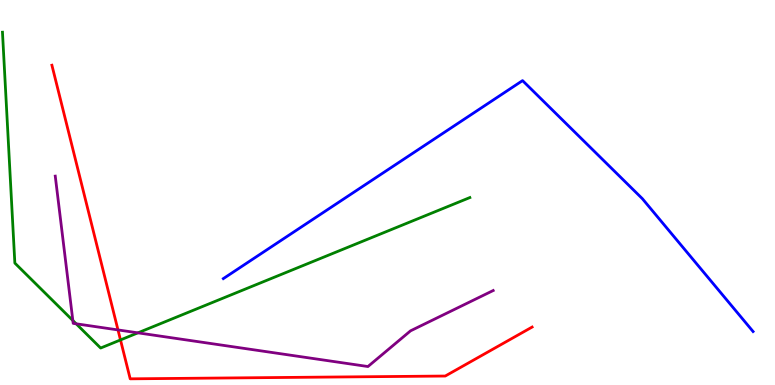[{'lines': ['blue', 'red'], 'intersections': []}, {'lines': ['green', 'red'], 'intersections': [{'x': 1.55, 'y': 1.17}]}, {'lines': ['purple', 'red'], 'intersections': [{'x': 1.52, 'y': 1.43}]}, {'lines': ['blue', 'green'], 'intersections': []}, {'lines': ['blue', 'purple'], 'intersections': []}, {'lines': ['green', 'purple'], 'intersections': [{'x': 0.94, 'y': 1.68}, {'x': 0.983, 'y': 1.59}, {'x': 1.78, 'y': 1.35}]}]